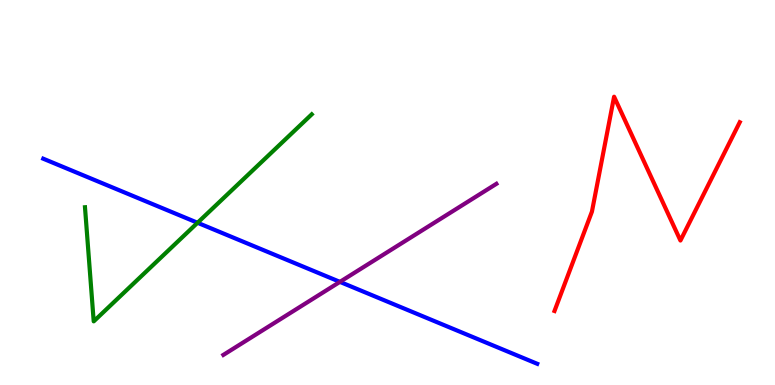[{'lines': ['blue', 'red'], 'intersections': []}, {'lines': ['green', 'red'], 'intersections': []}, {'lines': ['purple', 'red'], 'intersections': []}, {'lines': ['blue', 'green'], 'intersections': [{'x': 2.55, 'y': 4.21}]}, {'lines': ['blue', 'purple'], 'intersections': [{'x': 4.39, 'y': 2.68}]}, {'lines': ['green', 'purple'], 'intersections': []}]